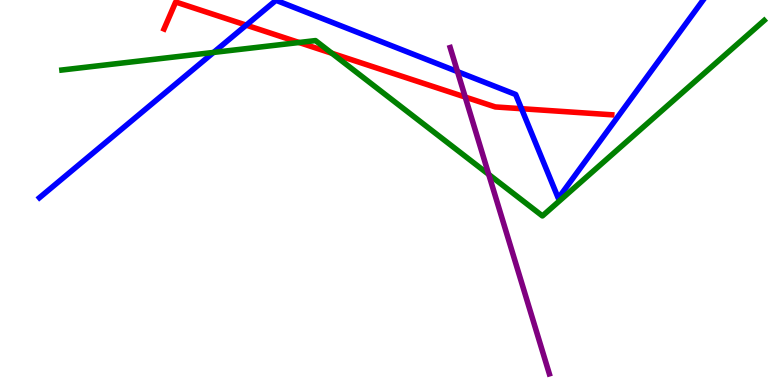[{'lines': ['blue', 'red'], 'intersections': [{'x': 3.18, 'y': 9.35}, {'x': 6.73, 'y': 7.18}]}, {'lines': ['green', 'red'], 'intersections': [{'x': 3.86, 'y': 8.9}, {'x': 4.28, 'y': 8.62}]}, {'lines': ['purple', 'red'], 'intersections': [{'x': 6.0, 'y': 7.48}]}, {'lines': ['blue', 'green'], 'intersections': [{'x': 2.76, 'y': 8.64}]}, {'lines': ['blue', 'purple'], 'intersections': [{'x': 5.9, 'y': 8.14}]}, {'lines': ['green', 'purple'], 'intersections': [{'x': 6.31, 'y': 5.47}]}]